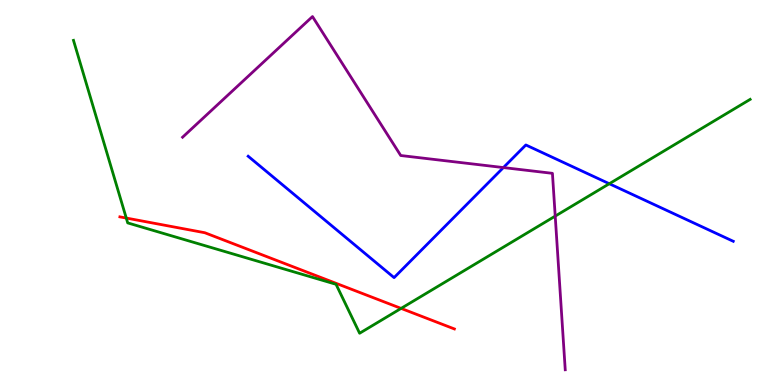[{'lines': ['blue', 'red'], 'intersections': []}, {'lines': ['green', 'red'], 'intersections': [{'x': 1.63, 'y': 4.34}, {'x': 5.18, 'y': 1.99}]}, {'lines': ['purple', 'red'], 'intersections': []}, {'lines': ['blue', 'green'], 'intersections': [{'x': 7.86, 'y': 5.23}]}, {'lines': ['blue', 'purple'], 'intersections': [{'x': 6.5, 'y': 5.65}]}, {'lines': ['green', 'purple'], 'intersections': [{'x': 7.16, 'y': 4.39}]}]